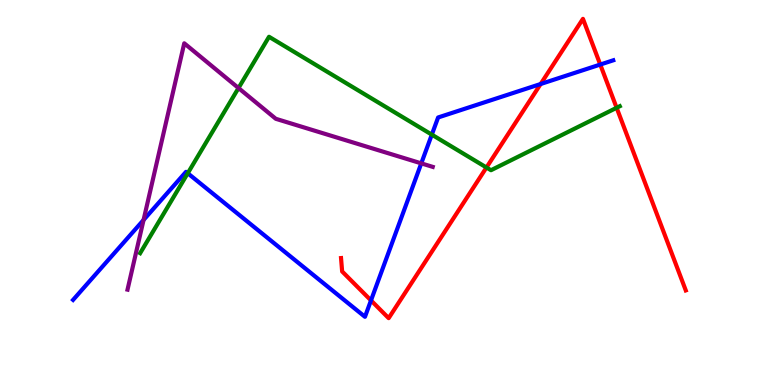[{'lines': ['blue', 'red'], 'intersections': [{'x': 4.79, 'y': 2.2}, {'x': 6.98, 'y': 7.82}, {'x': 7.75, 'y': 8.32}]}, {'lines': ['green', 'red'], 'intersections': [{'x': 6.28, 'y': 5.65}, {'x': 7.96, 'y': 7.2}]}, {'lines': ['purple', 'red'], 'intersections': []}, {'lines': ['blue', 'green'], 'intersections': [{'x': 2.42, 'y': 5.5}, {'x': 5.57, 'y': 6.5}]}, {'lines': ['blue', 'purple'], 'intersections': [{'x': 1.85, 'y': 4.29}, {'x': 5.44, 'y': 5.76}]}, {'lines': ['green', 'purple'], 'intersections': [{'x': 3.08, 'y': 7.71}]}]